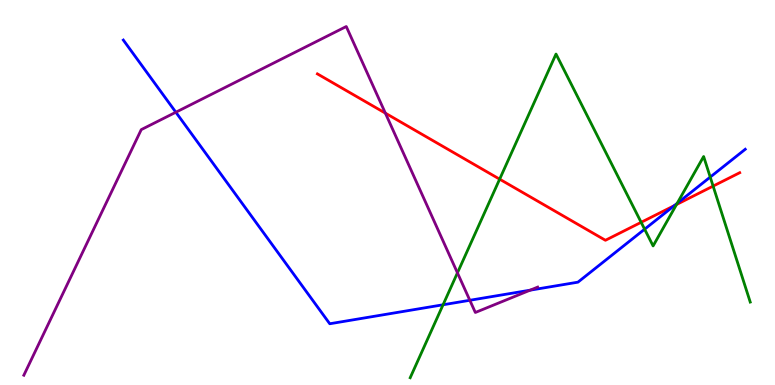[{'lines': ['blue', 'red'], 'intersections': [{'x': 8.7, 'y': 4.66}]}, {'lines': ['green', 'red'], 'intersections': [{'x': 6.45, 'y': 5.35}, {'x': 8.27, 'y': 4.23}, {'x': 8.73, 'y': 4.69}, {'x': 9.2, 'y': 5.17}]}, {'lines': ['purple', 'red'], 'intersections': [{'x': 4.97, 'y': 7.06}]}, {'lines': ['blue', 'green'], 'intersections': [{'x': 5.72, 'y': 2.08}, {'x': 8.32, 'y': 4.05}, {'x': 8.74, 'y': 4.72}, {'x': 9.16, 'y': 5.4}]}, {'lines': ['blue', 'purple'], 'intersections': [{'x': 2.27, 'y': 7.08}, {'x': 6.06, 'y': 2.2}, {'x': 6.84, 'y': 2.46}]}, {'lines': ['green', 'purple'], 'intersections': [{'x': 5.9, 'y': 2.91}]}]